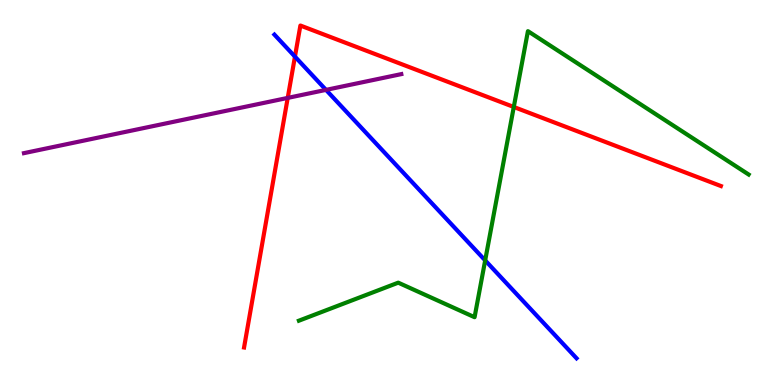[{'lines': ['blue', 'red'], 'intersections': [{'x': 3.81, 'y': 8.53}]}, {'lines': ['green', 'red'], 'intersections': [{'x': 6.63, 'y': 7.22}]}, {'lines': ['purple', 'red'], 'intersections': [{'x': 3.71, 'y': 7.46}]}, {'lines': ['blue', 'green'], 'intersections': [{'x': 6.26, 'y': 3.24}]}, {'lines': ['blue', 'purple'], 'intersections': [{'x': 4.21, 'y': 7.67}]}, {'lines': ['green', 'purple'], 'intersections': []}]